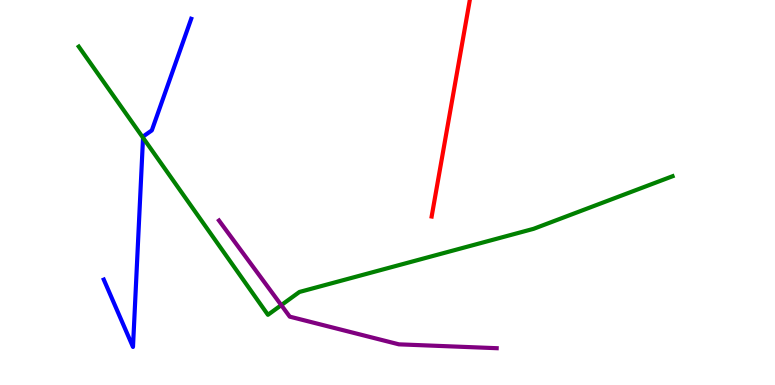[{'lines': ['blue', 'red'], 'intersections': []}, {'lines': ['green', 'red'], 'intersections': []}, {'lines': ['purple', 'red'], 'intersections': []}, {'lines': ['blue', 'green'], 'intersections': [{'x': 1.85, 'y': 6.42}]}, {'lines': ['blue', 'purple'], 'intersections': []}, {'lines': ['green', 'purple'], 'intersections': [{'x': 3.63, 'y': 2.07}]}]